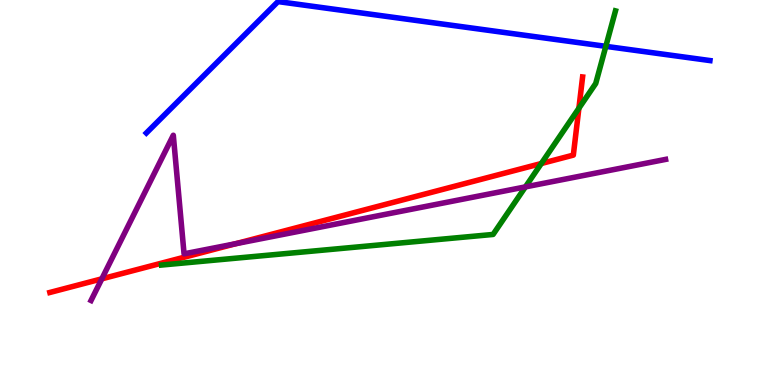[{'lines': ['blue', 'red'], 'intersections': []}, {'lines': ['green', 'red'], 'intersections': [{'x': 6.98, 'y': 5.75}, {'x': 7.47, 'y': 7.19}]}, {'lines': ['purple', 'red'], 'intersections': [{'x': 1.31, 'y': 2.76}, {'x': 3.04, 'y': 3.67}]}, {'lines': ['blue', 'green'], 'intersections': [{'x': 7.82, 'y': 8.8}]}, {'lines': ['blue', 'purple'], 'intersections': []}, {'lines': ['green', 'purple'], 'intersections': [{'x': 6.78, 'y': 5.15}]}]